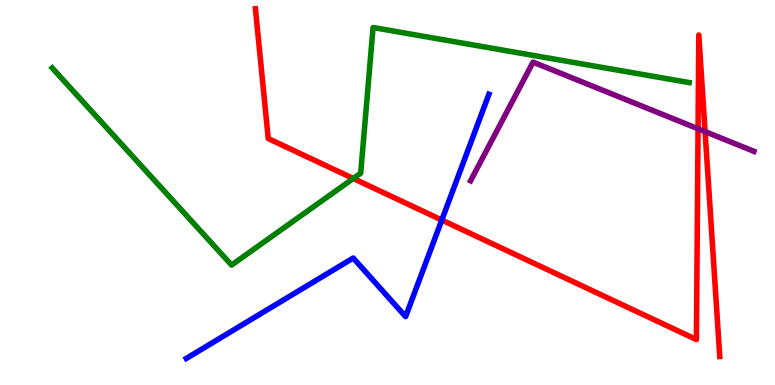[{'lines': ['blue', 'red'], 'intersections': [{'x': 5.7, 'y': 4.28}]}, {'lines': ['green', 'red'], 'intersections': [{'x': 4.56, 'y': 5.36}]}, {'lines': ['purple', 'red'], 'intersections': [{'x': 9.01, 'y': 6.66}, {'x': 9.1, 'y': 6.58}]}, {'lines': ['blue', 'green'], 'intersections': []}, {'lines': ['blue', 'purple'], 'intersections': []}, {'lines': ['green', 'purple'], 'intersections': []}]